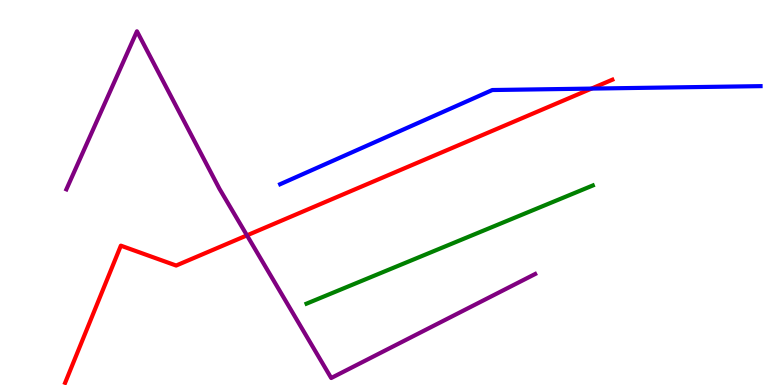[{'lines': ['blue', 'red'], 'intersections': [{'x': 7.63, 'y': 7.7}]}, {'lines': ['green', 'red'], 'intersections': []}, {'lines': ['purple', 'red'], 'intersections': [{'x': 3.19, 'y': 3.89}]}, {'lines': ['blue', 'green'], 'intersections': []}, {'lines': ['blue', 'purple'], 'intersections': []}, {'lines': ['green', 'purple'], 'intersections': []}]